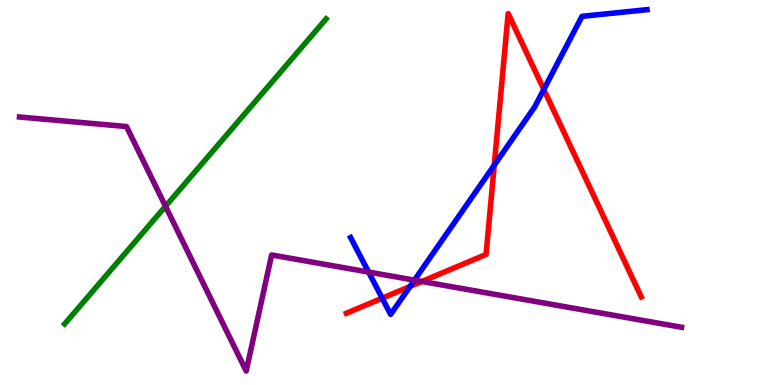[{'lines': ['blue', 'red'], 'intersections': [{'x': 4.93, 'y': 2.25}, {'x': 5.29, 'y': 2.56}, {'x': 6.38, 'y': 5.71}, {'x': 7.02, 'y': 7.68}]}, {'lines': ['green', 'red'], 'intersections': []}, {'lines': ['purple', 'red'], 'intersections': [{'x': 5.44, 'y': 2.69}]}, {'lines': ['blue', 'green'], 'intersections': []}, {'lines': ['blue', 'purple'], 'intersections': [{'x': 4.76, 'y': 2.93}, {'x': 5.35, 'y': 2.72}]}, {'lines': ['green', 'purple'], 'intersections': [{'x': 2.14, 'y': 4.64}]}]